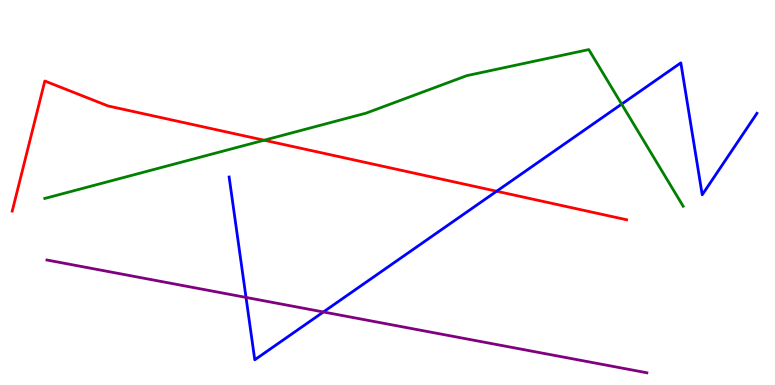[{'lines': ['blue', 'red'], 'intersections': [{'x': 6.41, 'y': 5.03}]}, {'lines': ['green', 'red'], 'intersections': [{'x': 3.41, 'y': 6.36}]}, {'lines': ['purple', 'red'], 'intersections': []}, {'lines': ['blue', 'green'], 'intersections': [{'x': 8.02, 'y': 7.3}]}, {'lines': ['blue', 'purple'], 'intersections': [{'x': 3.17, 'y': 2.27}, {'x': 4.17, 'y': 1.9}]}, {'lines': ['green', 'purple'], 'intersections': []}]